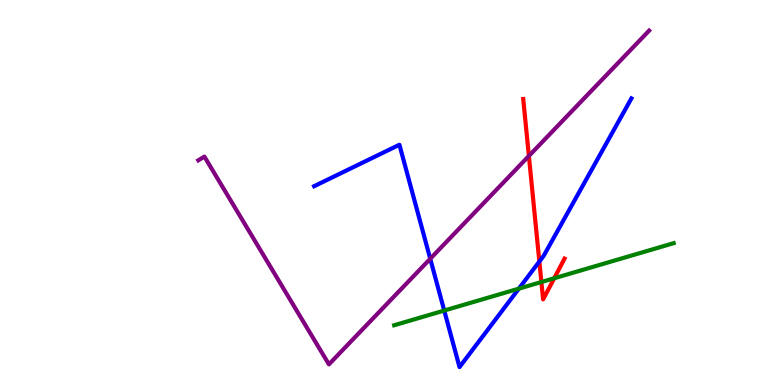[{'lines': ['blue', 'red'], 'intersections': [{'x': 6.96, 'y': 3.21}]}, {'lines': ['green', 'red'], 'intersections': [{'x': 6.99, 'y': 2.67}, {'x': 7.15, 'y': 2.77}]}, {'lines': ['purple', 'red'], 'intersections': [{'x': 6.82, 'y': 5.95}]}, {'lines': ['blue', 'green'], 'intersections': [{'x': 5.73, 'y': 1.93}, {'x': 6.69, 'y': 2.5}]}, {'lines': ['blue', 'purple'], 'intersections': [{'x': 5.55, 'y': 3.28}]}, {'lines': ['green', 'purple'], 'intersections': []}]